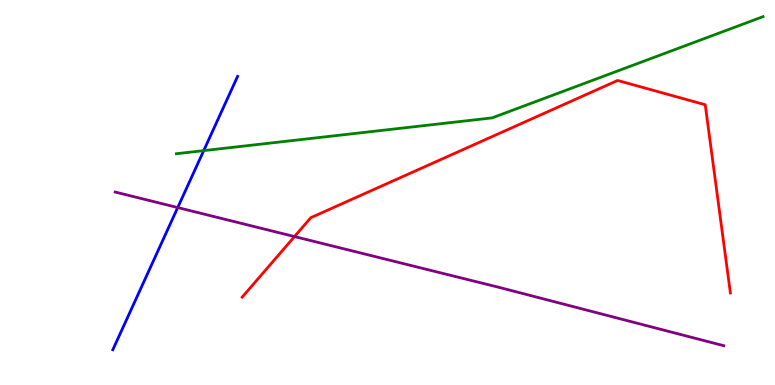[{'lines': ['blue', 'red'], 'intersections': []}, {'lines': ['green', 'red'], 'intersections': []}, {'lines': ['purple', 'red'], 'intersections': [{'x': 3.8, 'y': 3.86}]}, {'lines': ['blue', 'green'], 'intersections': [{'x': 2.63, 'y': 6.09}]}, {'lines': ['blue', 'purple'], 'intersections': [{'x': 2.29, 'y': 4.61}]}, {'lines': ['green', 'purple'], 'intersections': []}]